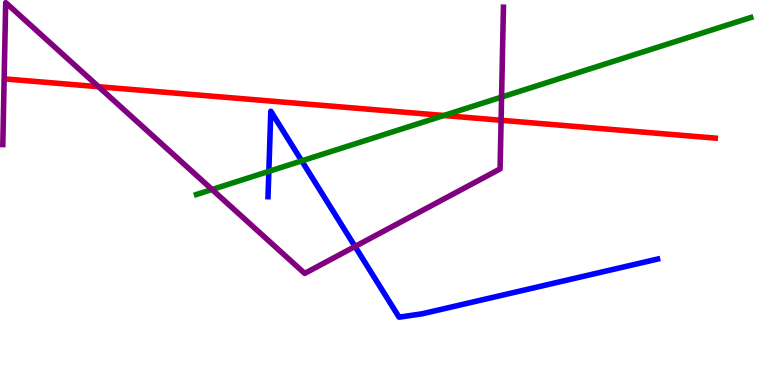[{'lines': ['blue', 'red'], 'intersections': []}, {'lines': ['green', 'red'], 'intersections': [{'x': 5.73, 'y': 7.0}]}, {'lines': ['purple', 'red'], 'intersections': [{'x': 1.27, 'y': 7.75}, {'x': 6.47, 'y': 6.88}]}, {'lines': ['blue', 'green'], 'intersections': [{'x': 3.47, 'y': 5.55}, {'x': 3.89, 'y': 5.82}]}, {'lines': ['blue', 'purple'], 'intersections': [{'x': 4.58, 'y': 3.6}]}, {'lines': ['green', 'purple'], 'intersections': [{'x': 2.74, 'y': 5.08}, {'x': 6.47, 'y': 7.48}]}]